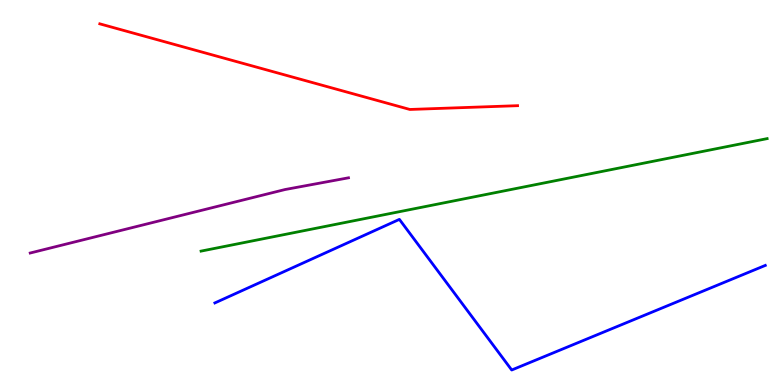[{'lines': ['blue', 'red'], 'intersections': []}, {'lines': ['green', 'red'], 'intersections': []}, {'lines': ['purple', 'red'], 'intersections': []}, {'lines': ['blue', 'green'], 'intersections': []}, {'lines': ['blue', 'purple'], 'intersections': []}, {'lines': ['green', 'purple'], 'intersections': []}]